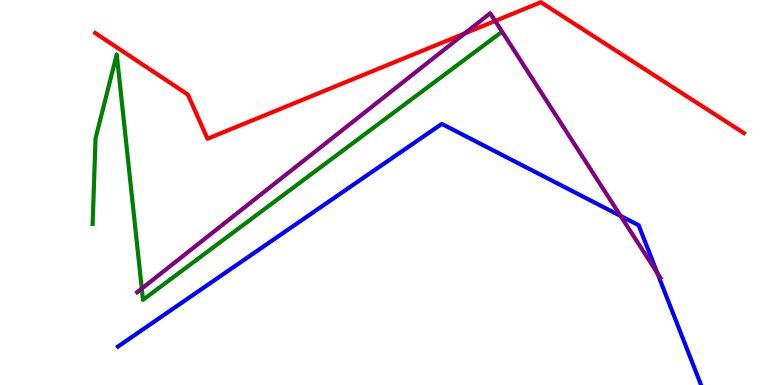[{'lines': ['blue', 'red'], 'intersections': []}, {'lines': ['green', 'red'], 'intersections': []}, {'lines': ['purple', 'red'], 'intersections': [{'x': 6.0, 'y': 9.13}, {'x': 6.39, 'y': 9.46}]}, {'lines': ['blue', 'green'], 'intersections': []}, {'lines': ['blue', 'purple'], 'intersections': [{'x': 8.01, 'y': 4.39}, {'x': 8.48, 'y': 2.91}]}, {'lines': ['green', 'purple'], 'intersections': [{'x': 1.83, 'y': 2.5}]}]